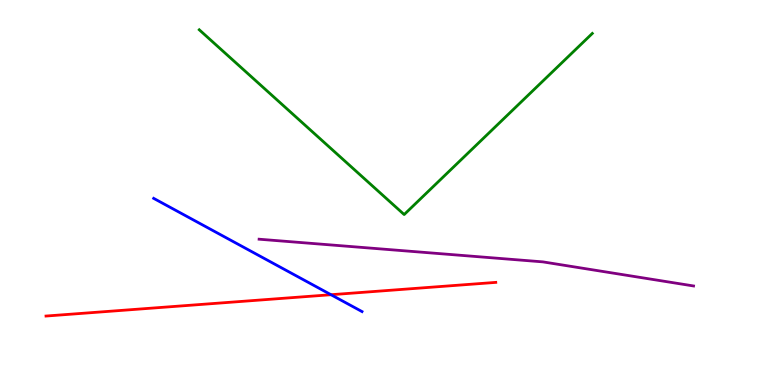[{'lines': ['blue', 'red'], 'intersections': [{'x': 4.27, 'y': 2.34}]}, {'lines': ['green', 'red'], 'intersections': []}, {'lines': ['purple', 'red'], 'intersections': []}, {'lines': ['blue', 'green'], 'intersections': []}, {'lines': ['blue', 'purple'], 'intersections': []}, {'lines': ['green', 'purple'], 'intersections': []}]